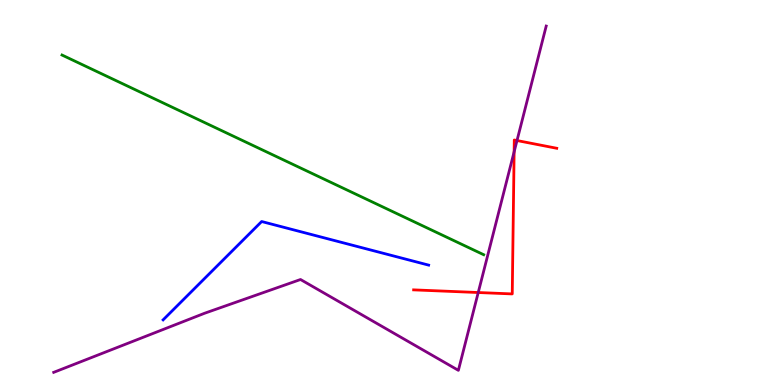[{'lines': ['blue', 'red'], 'intersections': []}, {'lines': ['green', 'red'], 'intersections': []}, {'lines': ['purple', 'red'], 'intersections': [{'x': 6.17, 'y': 2.4}, {'x': 6.63, 'y': 6.06}, {'x': 6.67, 'y': 6.35}]}, {'lines': ['blue', 'green'], 'intersections': []}, {'lines': ['blue', 'purple'], 'intersections': []}, {'lines': ['green', 'purple'], 'intersections': []}]